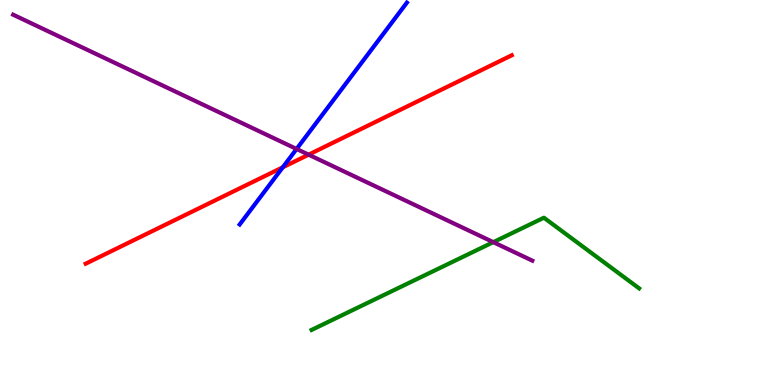[{'lines': ['blue', 'red'], 'intersections': [{'x': 3.65, 'y': 5.65}]}, {'lines': ['green', 'red'], 'intersections': []}, {'lines': ['purple', 'red'], 'intersections': [{'x': 3.98, 'y': 5.98}]}, {'lines': ['blue', 'green'], 'intersections': []}, {'lines': ['blue', 'purple'], 'intersections': [{'x': 3.83, 'y': 6.13}]}, {'lines': ['green', 'purple'], 'intersections': [{'x': 6.37, 'y': 3.71}]}]